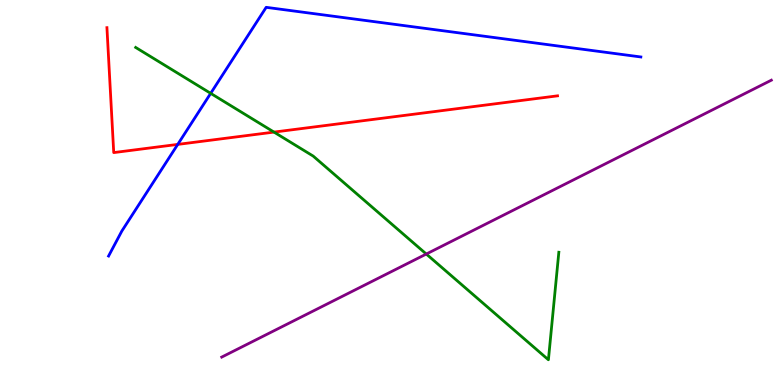[{'lines': ['blue', 'red'], 'intersections': [{'x': 2.29, 'y': 6.25}]}, {'lines': ['green', 'red'], 'intersections': [{'x': 3.54, 'y': 6.57}]}, {'lines': ['purple', 'red'], 'intersections': []}, {'lines': ['blue', 'green'], 'intersections': [{'x': 2.72, 'y': 7.58}]}, {'lines': ['blue', 'purple'], 'intersections': []}, {'lines': ['green', 'purple'], 'intersections': [{'x': 5.5, 'y': 3.4}]}]